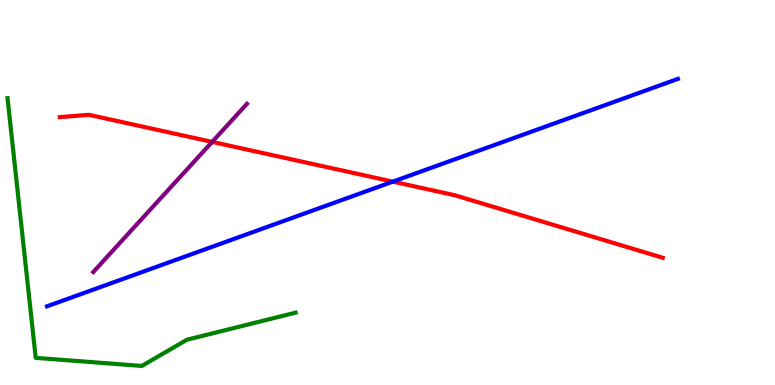[{'lines': ['blue', 'red'], 'intersections': [{'x': 5.07, 'y': 5.28}]}, {'lines': ['green', 'red'], 'intersections': []}, {'lines': ['purple', 'red'], 'intersections': [{'x': 2.74, 'y': 6.31}]}, {'lines': ['blue', 'green'], 'intersections': []}, {'lines': ['blue', 'purple'], 'intersections': []}, {'lines': ['green', 'purple'], 'intersections': []}]